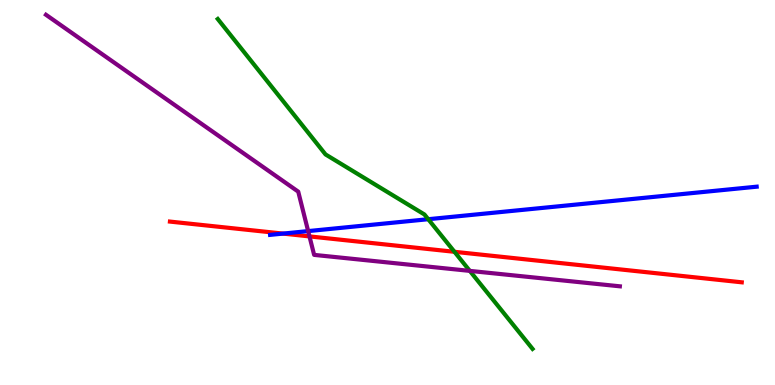[{'lines': ['blue', 'red'], 'intersections': [{'x': 3.65, 'y': 3.93}]}, {'lines': ['green', 'red'], 'intersections': [{'x': 5.86, 'y': 3.46}]}, {'lines': ['purple', 'red'], 'intersections': [{'x': 3.99, 'y': 3.86}]}, {'lines': ['blue', 'green'], 'intersections': [{'x': 5.53, 'y': 4.31}]}, {'lines': ['blue', 'purple'], 'intersections': [{'x': 3.98, 'y': 4.0}]}, {'lines': ['green', 'purple'], 'intersections': [{'x': 6.06, 'y': 2.96}]}]